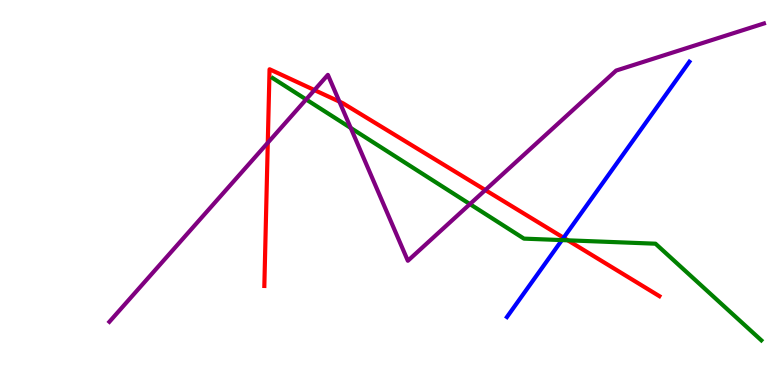[{'lines': ['blue', 'red'], 'intersections': [{'x': 7.27, 'y': 3.82}]}, {'lines': ['green', 'red'], 'intersections': [{'x': 7.33, 'y': 3.76}]}, {'lines': ['purple', 'red'], 'intersections': [{'x': 3.46, 'y': 6.29}, {'x': 4.06, 'y': 7.66}, {'x': 4.38, 'y': 7.36}, {'x': 6.26, 'y': 5.06}]}, {'lines': ['blue', 'green'], 'intersections': [{'x': 7.25, 'y': 3.76}]}, {'lines': ['blue', 'purple'], 'intersections': []}, {'lines': ['green', 'purple'], 'intersections': [{'x': 3.95, 'y': 7.42}, {'x': 4.53, 'y': 6.68}, {'x': 6.06, 'y': 4.7}]}]